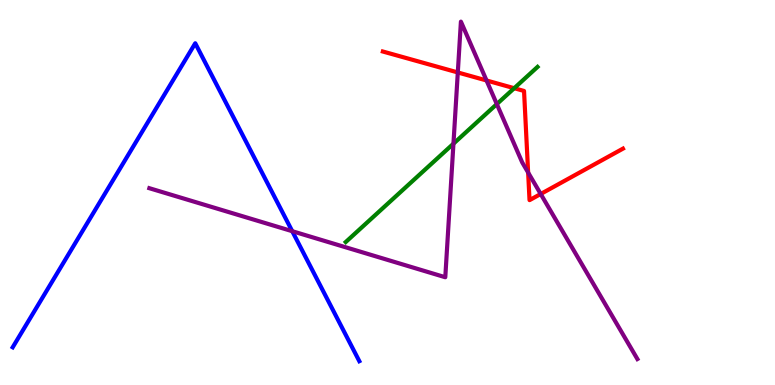[{'lines': ['blue', 'red'], 'intersections': []}, {'lines': ['green', 'red'], 'intersections': [{'x': 6.63, 'y': 7.71}]}, {'lines': ['purple', 'red'], 'intersections': [{'x': 5.91, 'y': 8.12}, {'x': 6.28, 'y': 7.91}, {'x': 6.81, 'y': 5.52}, {'x': 6.98, 'y': 4.96}]}, {'lines': ['blue', 'green'], 'intersections': []}, {'lines': ['blue', 'purple'], 'intersections': [{'x': 3.77, 'y': 3.99}]}, {'lines': ['green', 'purple'], 'intersections': [{'x': 5.85, 'y': 6.27}, {'x': 6.41, 'y': 7.3}]}]